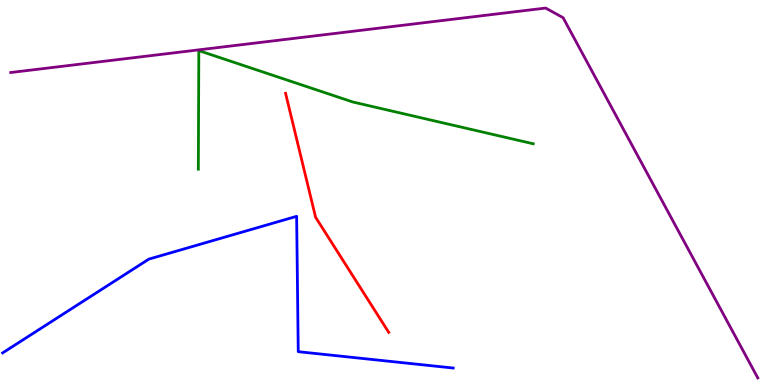[{'lines': ['blue', 'red'], 'intersections': []}, {'lines': ['green', 'red'], 'intersections': []}, {'lines': ['purple', 'red'], 'intersections': []}, {'lines': ['blue', 'green'], 'intersections': []}, {'lines': ['blue', 'purple'], 'intersections': []}, {'lines': ['green', 'purple'], 'intersections': []}]